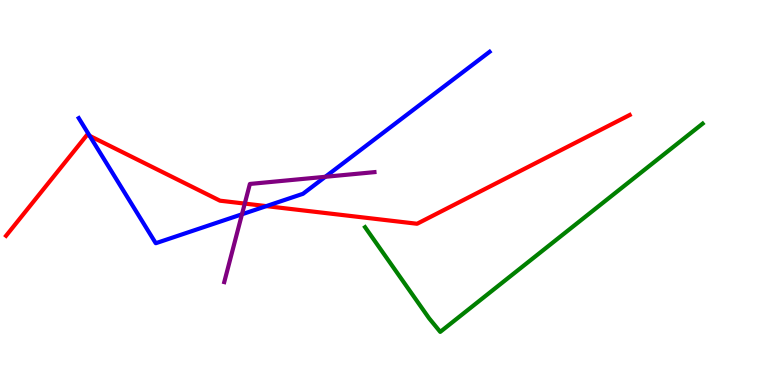[{'lines': ['blue', 'red'], 'intersections': [{'x': 1.16, 'y': 6.47}, {'x': 3.44, 'y': 4.65}]}, {'lines': ['green', 'red'], 'intersections': []}, {'lines': ['purple', 'red'], 'intersections': [{'x': 3.16, 'y': 4.71}]}, {'lines': ['blue', 'green'], 'intersections': []}, {'lines': ['blue', 'purple'], 'intersections': [{'x': 3.12, 'y': 4.43}, {'x': 4.2, 'y': 5.41}]}, {'lines': ['green', 'purple'], 'intersections': []}]